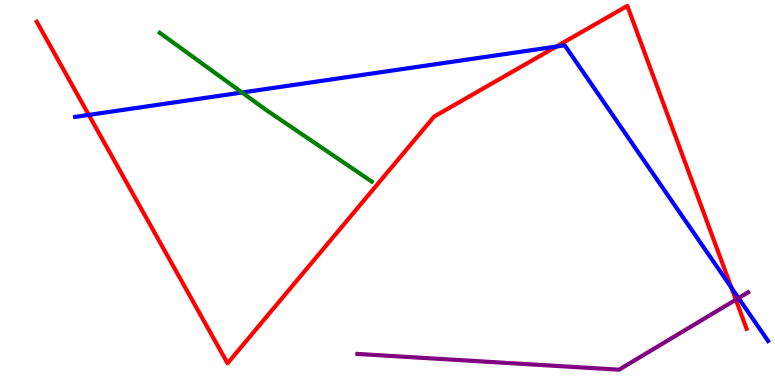[{'lines': ['blue', 'red'], 'intersections': [{'x': 1.15, 'y': 7.02}, {'x': 7.18, 'y': 8.79}, {'x': 9.44, 'y': 2.53}]}, {'lines': ['green', 'red'], 'intersections': []}, {'lines': ['purple', 'red'], 'intersections': [{'x': 9.49, 'y': 2.22}]}, {'lines': ['blue', 'green'], 'intersections': [{'x': 3.12, 'y': 7.6}]}, {'lines': ['blue', 'purple'], 'intersections': [{'x': 9.53, 'y': 2.26}]}, {'lines': ['green', 'purple'], 'intersections': []}]